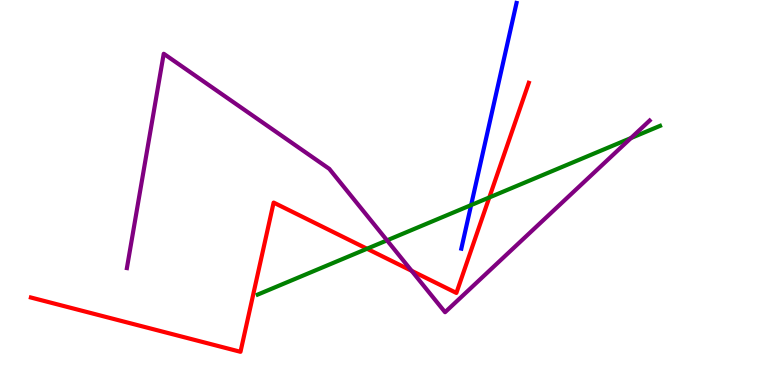[{'lines': ['blue', 'red'], 'intersections': []}, {'lines': ['green', 'red'], 'intersections': [{'x': 4.74, 'y': 3.54}, {'x': 6.31, 'y': 4.87}]}, {'lines': ['purple', 'red'], 'intersections': [{'x': 5.31, 'y': 2.97}]}, {'lines': ['blue', 'green'], 'intersections': [{'x': 6.08, 'y': 4.67}]}, {'lines': ['blue', 'purple'], 'intersections': []}, {'lines': ['green', 'purple'], 'intersections': [{'x': 4.99, 'y': 3.76}, {'x': 8.14, 'y': 6.41}]}]